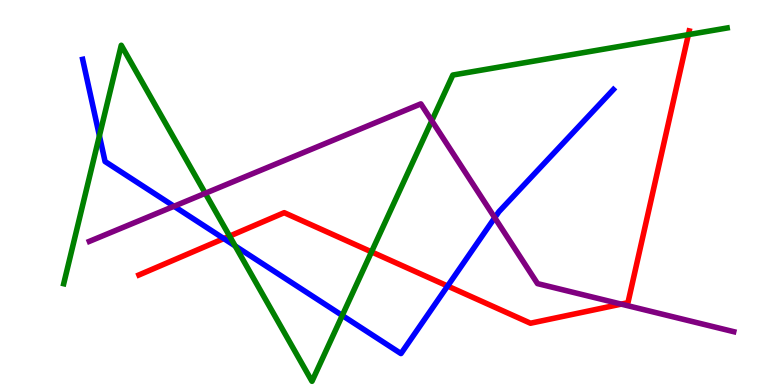[{'lines': ['blue', 'red'], 'intersections': [{'x': 2.89, 'y': 3.8}, {'x': 5.78, 'y': 2.57}]}, {'lines': ['green', 'red'], 'intersections': [{'x': 2.96, 'y': 3.87}, {'x': 4.79, 'y': 3.46}, {'x': 8.88, 'y': 9.1}]}, {'lines': ['purple', 'red'], 'intersections': [{'x': 8.02, 'y': 2.1}]}, {'lines': ['blue', 'green'], 'intersections': [{'x': 1.28, 'y': 6.47}, {'x': 3.03, 'y': 3.61}, {'x': 4.42, 'y': 1.81}]}, {'lines': ['blue', 'purple'], 'intersections': [{'x': 2.25, 'y': 4.64}, {'x': 6.38, 'y': 4.35}]}, {'lines': ['green', 'purple'], 'intersections': [{'x': 2.65, 'y': 4.98}, {'x': 5.57, 'y': 6.86}]}]